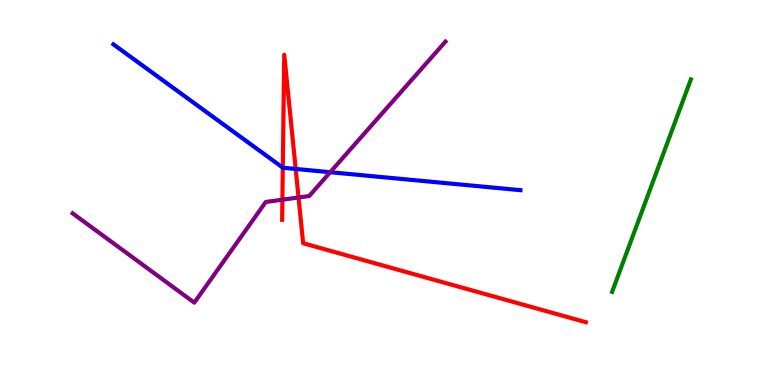[{'lines': ['blue', 'red'], 'intersections': [{'x': 3.65, 'y': 5.65}, {'x': 3.82, 'y': 5.61}]}, {'lines': ['green', 'red'], 'intersections': []}, {'lines': ['purple', 'red'], 'intersections': [{'x': 3.64, 'y': 4.81}, {'x': 3.85, 'y': 4.87}]}, {'lines': ['blue', 'green'], 'intersections': []}, {'lines': ['blue', 'purple'], 'intersections': [{'x': 4.26, 'y': 5.53}]}, {'lines': ['green', 'purple'], 'intersections': []}]